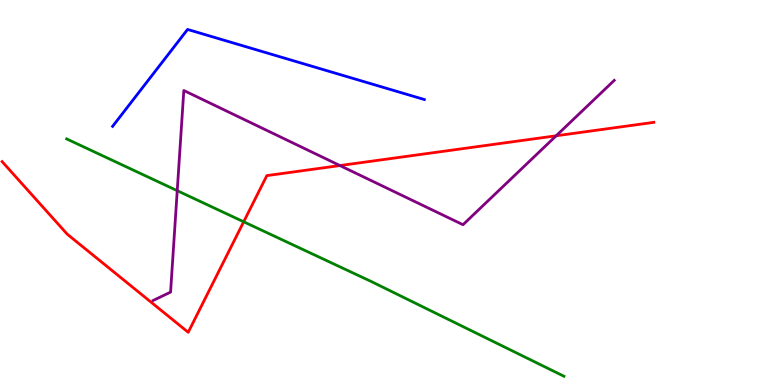[{'lines': ['blue', 'red'], 'intersections': []}, {'lines': ['green', 'red'], 'intersections': [{'x': 3.14, 'y': 4.24}]}, {'lines': ['purple', 'red'], 'intersections': [{'x': 4.39, 'y': 5.7}, {'x': 7.18, 'y': 6.47}]}, {'lines': ['blue', 'green'], 'intersections': []}, {'lines': ['blue', 'purple'], 'intersections': []}, {'lines': ['green', 'purple'], 'intersections': [{'x': 2.29, 'y': 5.05}]}]